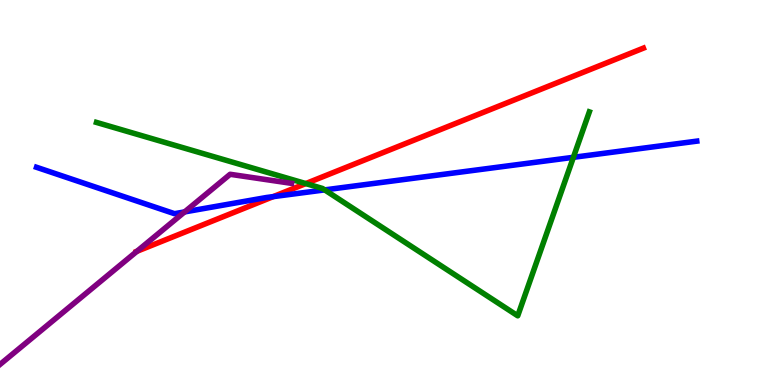[{'lines': ['blue', 'red'], 'intersections': [{'x': 3.53, 'y': 4.89}]}, {'lines': ['green', 'red'], 'intersections': [{'x': 3.95, 'y': 5.23}]}, {'lines': ['purple', 'red'], 'intersections': [{'x': 1.77, 'y': 3.47}]}, {'lines': ['blue', 'green'], 'intersections': [{'x': 4.19, 'y': 5.07}, {'x': 7.4, 'y': 5.91}]}, {'lines': ['blue', 'purple'], 'intersections': [{'x': 2.38, 'y': 4.5}]}, {'lines': ['green', 'purple'], 'intersections': []}]